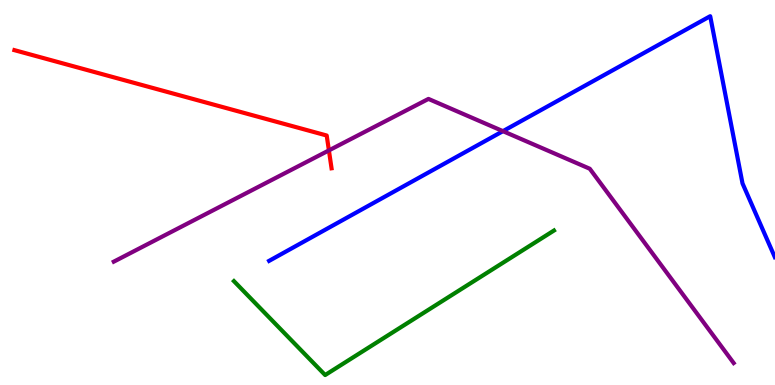[{'lines': ['blue', 'red'], 'intersections': []}, {'lines': ['green', 'red'], 'intersections': []}, {'lines': ['purple', 'red'], 'intersections': [{'x': 4.24, 'y': 6.09}]}, {'lines': ['blue', 'green'], 'intersections': []}, {'lines': ['blue', 'purple'], 'intersections': [{'x': 6.49, 'y': 6.59}]}, {'lines': ['green', 'purple'], 'intersections': []}]